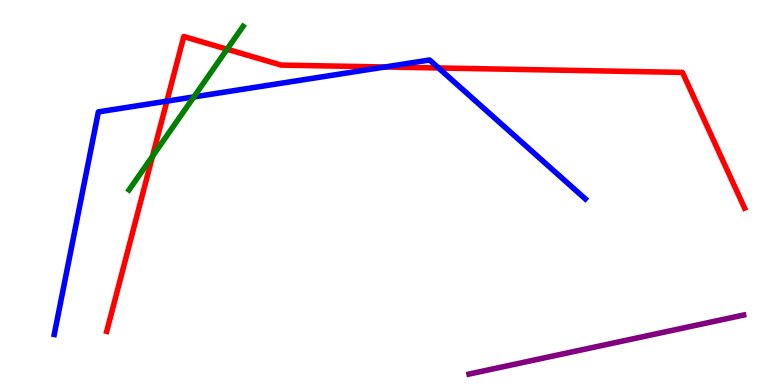[{'lines': ['blue', 'red'], 'intersections': [{'x': 2.15, 'y': 7.37}, {'x': 4.97, 'y': 8.26}, {'x': 5.66, 'y': 8.23}]}, {'lines': ['green', 'red'], 'intersections': [{'x': 1.97, 'y': 5.94}, {'x': 2.93, 'y': 8.72}]}, {'lines': ['purple', 'red'], 'intersections': []}, {'lines': ['blue', 'green'], 'intersections': [{'x': 2.5, 'y': 7.48}]}, {'lines': ['blue', 'purple'], 'intersections': []}, {'lines': ['green', 'purple'], 'intersections': []}]